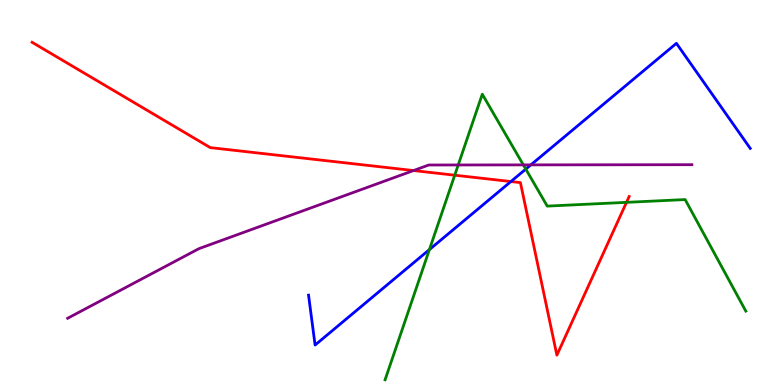[{'lines': ['blue', 'red'], 'intersections': [{'x': 6.59, 'y': 5.28}]}, {'lines': ['green', 'red'], 'intersections': [{'x': 5.87, 'y': 5.45}, {'x': 8.08, 'y': 4.74}]}, {'lines': ['purple', 'red'], 'intersections': [{'x': 5.34, 'y': 5.57}]}, {'lines': ['blue', 'green'], 'intersections': [{'x': 5.54, 'y': 3.52}, {'x': 6.78, 'y': 5.61}]}, {'lines': ['blue', 'purple'], 'intersections': [{'x': 6.85, 'y': 5.72}]}, {'lines': ['green', 'purple'], 'intersections': [{'x': 5.91, 'y': 5.72}, {'x': 6.75, 'y': 5.72}]}]